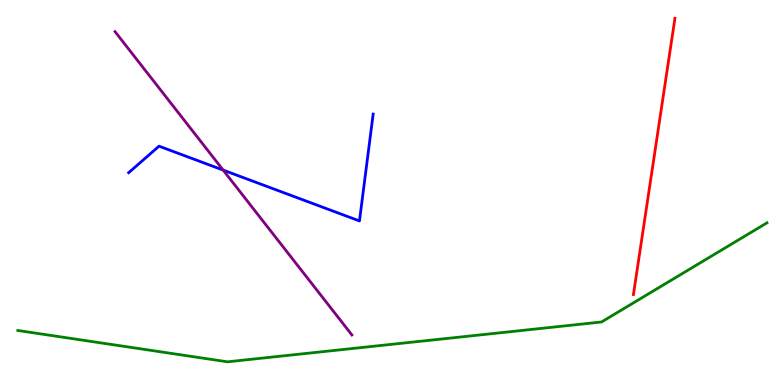[{'lines': ['blue', 'red'], 'intersections': []}, {'lines': ['green', 'red'], 'intersections': []}, {'lines': ['purple', 'red'], 'intersections': []}, {'lines': ['blue', 'green'], 'intersections': []}, {'lines': ['blue', 'purple'], 'intersections': [{'x': 2.88, 'y': 5.58}]}, {'lines': ['green', 'purple'], 'intersections': []}]